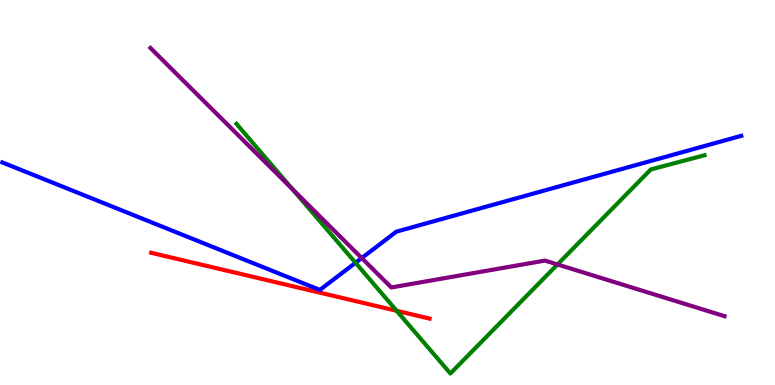[{'lines': ['blue', 'red'], 'intersections': []}, {'lines': ['green', 'red'], 'intersections': [{'x': 5.12, 'y': 1.93}]}, {'lines': ['purple', 'red'], 'intersections': []}, {'lines': ['blue', 'green'], 'intersections': [{'x': 4.59, 'y': 3.17}]}, {'lines': ['blue', 'purple'], 'intersections': [{'x': 4.67, 'y': 3.3}]}, {'lines': ['green', 'purple'], 'intersections': [{'x': 3.77, 'y': 5.09}, {'x': 7.19, 'y': 3.13}]}]